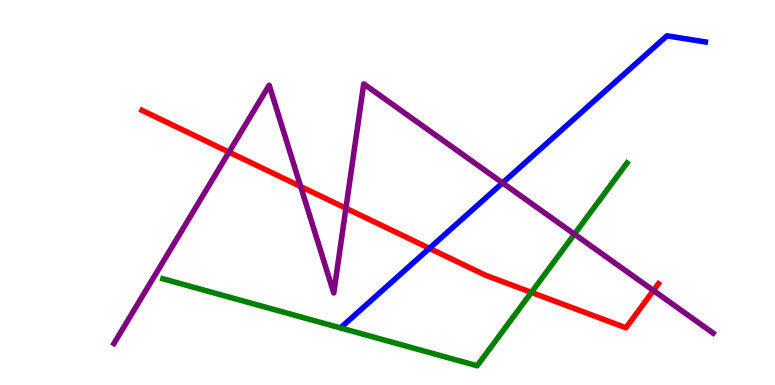[{'lines': ['blue', 'red'], 'intersections': [{'x': 5.54, 'y': 3.55}]}, {'lines': ['green', 'red'], 'intersections': [{'x': 6.86, 'y': 2.41}]}, {'lines': ['purple', 'red'], 'intersections': [{'x': 2.95, 'y': 6.05}, {'x': 3.88, 'y': 5.16}, {'x': 4.46, 'y': 4.59}, {'x': 8.43, 'y': 2.45}]}, {'lines': ['blue', 'green'], 'intersections': []}, {'lines': ['blue', 'purple'], 'intersections': [{'x': 6.48, 'y': 5.25}]}, {'lines': ['green', 'purple'], 'intersections': [{'x': 7.41, 'y': 3.92}]}]